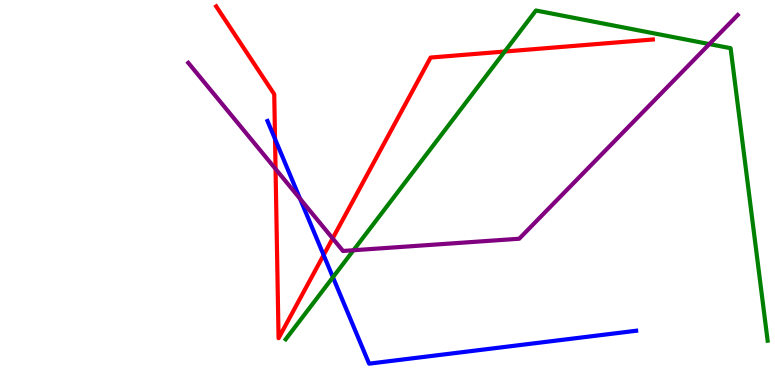[{'lines': ['blue', 'red'], 'intersections': [{'x': 3.55, 'y': 6.39}, {'x': 4.18, 'y': 3.38}]}, {'lines': ['green', 'red'], 'intersections': [{'x': 6.51, 'y': 8.66}]}, {'lines': ['purple', 'red'], 'intersections': [{'x': 3.56, 'y': 5.61}, {'x': 4.29, 'y': 3.81}]}, {'lines': ['blue', 'green'], 'intersections': [{'x': 4.3, 'y': 2.8}]}, {'lines': ['blue', 'purple'], 'intersections': [{'x': 3.87, 'y': 4.84}]}, {'lines': ['green', 'purple'], 'intersections': [{'x': 4.56, 'y': 3.5}, {'x': 9.15, 'y': 8.86}]}]